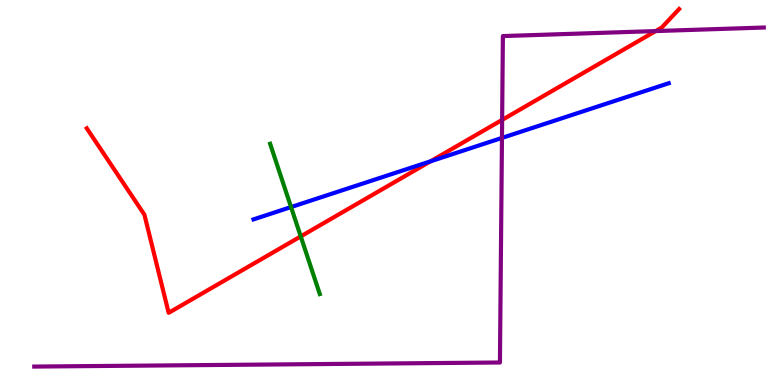[{'lines': ['blue', 'red'], 'intersections': [{'x': 5.55, 'y': 5.81}]}, {'lines': ['green', 'red'], 'intersections': [{'x': 3.88, 'y': 3.86}]}, {'lines': ['purple', 'red'], 'intersections': [{'x': 6.48, 'y': 6.89}, {'x': 8.46, 'y': 9.19}]}, {'lines': ['blue', 'green'], 'intersections': [{'x': 3.76, 'y': 4.62}]}, {'lines': ['blue', 'purple'], 'intersections': [{'x': 6.48, 'y': 6.42}]}, {'lines': ['green', 'purple'], 'intersections': []}]